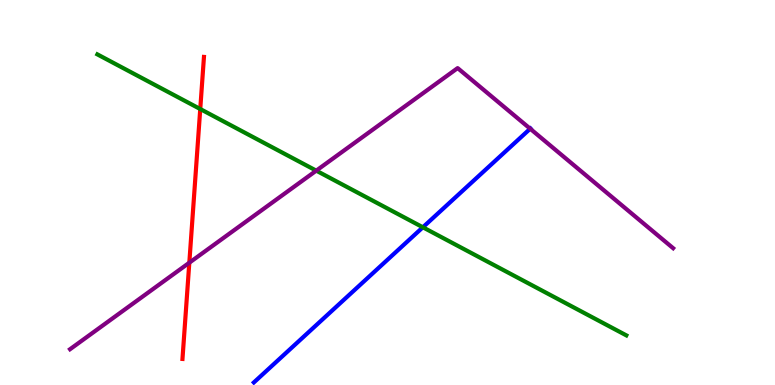[{'lines': ['blue', 'red'], 'intersections': []}, {'lines': ['green', 'red'], 'intersections': [{'x': 2.58, 'y': 7.17}]}, {'lines': ['purple', 'red'], 'intersections': [{'x': 2.44, 'y': 3.18}]}, {'lines': ['blue', 'green'], 'intersections': [{'x': 5.46, 'y': 4.1}]}, {'lines': ['blue', 'purple'], 'intersections': [{'x': 6.84, 'y': 6.66}]}, {'lines': ['green', 'purple'], 'intersections': [{'x': 4.08, 'y': 5.57}]}]